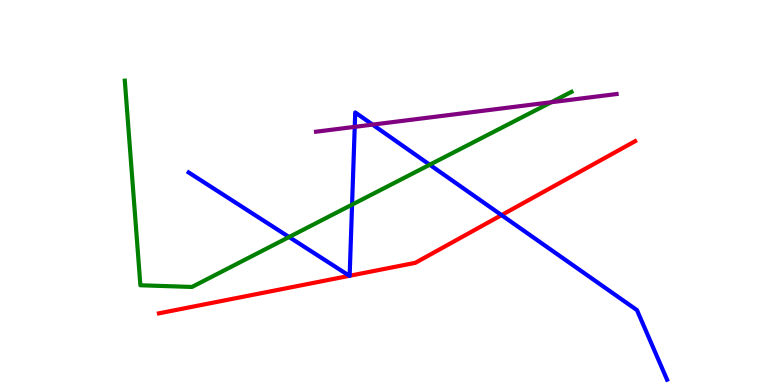[{'lines': ['blue', 'red'], 'intersections': [{'x': 4.51, 'y': 2.84}, {'x': 4.51, 'y': 2.84}, {'x': 6.47, 'y': 4.41}]}, {'lines': ['green', 'red'], 'intersections': []}, {'lines': ['purple', 'red'], 'intersections': []}, {'lines': ['blue', 'green'], 'intersections': [{'x': 3.73, 'y': 3.84}, {'x': 4.54, 'y': 4.68}, {'x': 5.54, 'y': 5.72}]}, {'lines': ['blue', 'purple'], 'intersections': [{'x': 4.58, 'y': 6.71}, {'x': 4.81, 'y': 6.76}]}, {'lines': ['green', 'purple'], 'intersections': [{'x': 7.11, 'y': 7.34}]}]